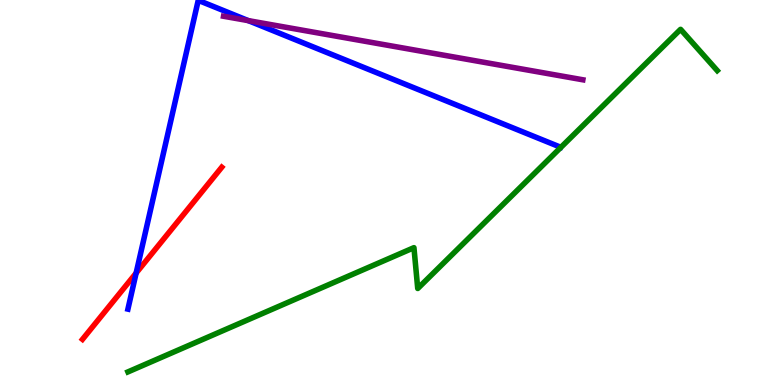[{'lines': ['blue', 'red'], 'intersections': [{'x': 1.76, 'y': 2.91}]}, {'lines': ['green', 'red'], 'intersections': []}, {'lines': ['purple', 'red'], 'intersections': []}, {'lines': ['blue', 'green'], 'intersections': []}, {'lines': ['blue', 'purple'], 'intersections': [{'x': 3.2, 'y': 9.46}]}, {'lines': ['green', 'purple'], 'intersections': []}]